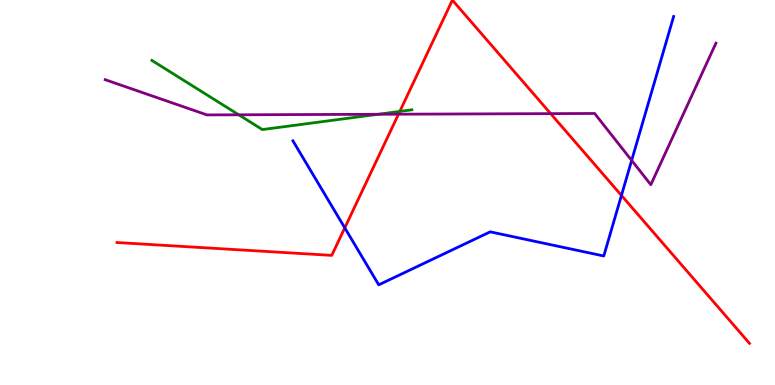[{'lines': ['blue', 'red'], 'intersections': [{'x': 4.45, 'y': 4.08}, {'x': 8.02, 'y': 4.92}]}, {'lines': ['green', 'red'], 'intersections': [{'x': 5.16, 'y': 7.11}]}, {'lines': ['purple', 'red'], 'intersections': [{'x': 5.14, 'y': 7.03}, {'x': 7.11, 'y': 7.05}]}, {'lines': ['blue', 'green'], 'intersections': []}, {'lines': ['blue', 'purple'], 'intersections': [{'x': 8.15, 'y': 5.83}]}, {'lines': ['green', 'purple'], 'intersections': [{'x': 3.08, 'y': 7.02}, {'x': 4.88, 'y': 7.03}]}]